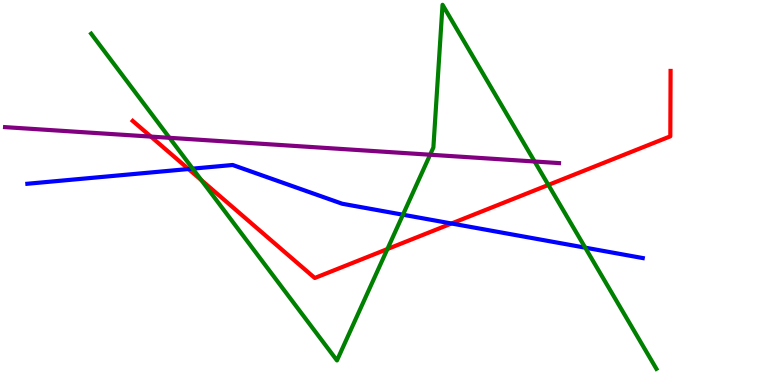[{'lines': ['blue', 'red'], 'intersections': [{'x': 2.43, 'y': 5.61}, {'x': 5.83, 'y': 4.19}]}, {'lines': ['green', 'red'], 'intersections': [{'x': 2.6, 'y': 5.32}, {'x': 5.0, 'y': 3.53}, {'x': 7.08, 'y': 5.2}]}, {'lines': ['purple', 'red'], 'intersections': [{'x': 1.95, 'y': 6.45}]}, {'lines': ['blue', 'green'], 'intersections': [{'x': 2.49, 'y': 5.62}, {'x': 5.2, 'y': 4.42}, {'x': 7.55, 'y': 3.57}]}, {'lines': ['blue', 'purple'], 'intersections': []}, {'lines': ['green', 'purple'], 'intersections': [{'x': 2.19, 'y': 6.42}, {'x': 5.55, 'y': 5.98}, {'x': 6.9, 'y': 5.81}]}]